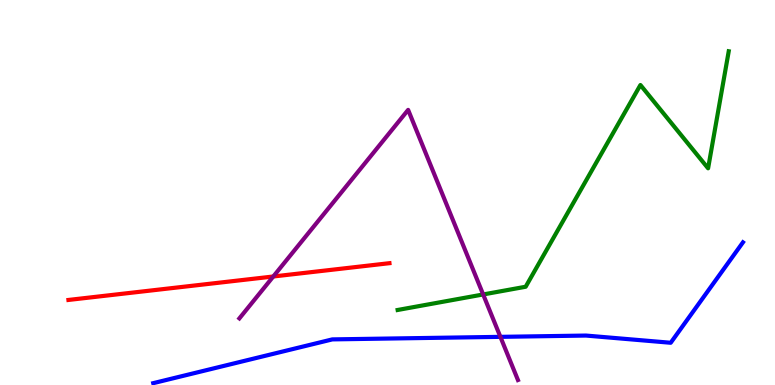[{'lines': ['blue', 'red'], 'intersections': []}, {'lines': ['green', 'red'], 'intersections': []}, {'lines': ['purple', 'red'], 'intersections': [{'x': 3.53, 'y': 2.82}]}, {'lines': ['blue', 'green'], 'intersections': []}, {'lines': ['blue', 'purple'], 'intersections': [{'x': 6.46, 'y': 1.25}]}, {'lines': ['green', 'purple'], 'intersections': [{'x': 6.23, 'y': 2.35}]}]